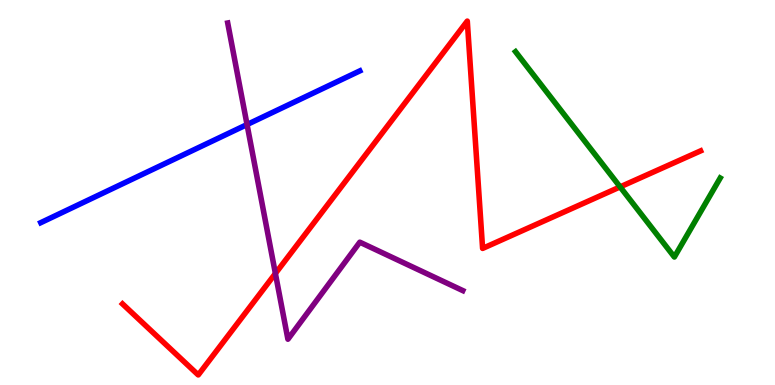[{'lines': ['blue', 'red'], 'intersections': []}, {'lines': ['green', 'red'], 'intersections': [{'x': 8.0, 'y': 5.15}]}, {'lines': ['purple', 'red'], 'intersections': [{'x': 3.55, 'y': 2.9}]}, {'lines': ['blue', 'green'], 'intersections': []}, {'lines': ['blue', 'purple'], 'intersections': [{'x': 3.19, 'y': 6.77}]}, {'lines': ['green', 'purple'], 'intersections': []}]